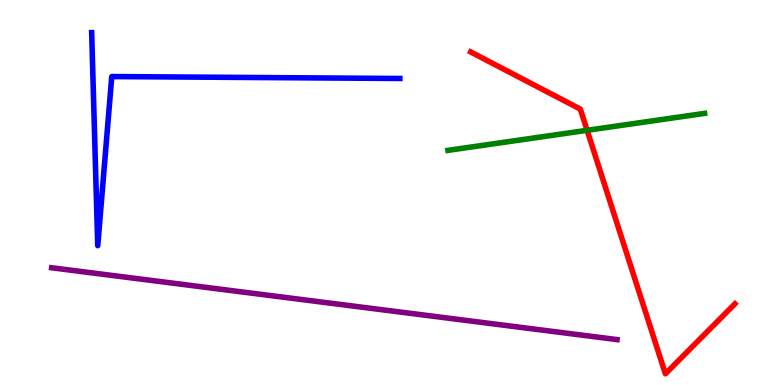[{'lines': ['blue', 'red'], 'intersections': []}, {'lines': ['green', 'red'], 'intersections': [{'x': 7.58, 'y': 6.62}]}, {'lines': ['purple', 'red'], 'intersections': []}, {'lines': ['blue', 'green'], 'intersections': []}, {'lines': ['blue', 'purple'], 'intersections': []}, {'lines': ['green', 'purple'], 'intersections': []}]